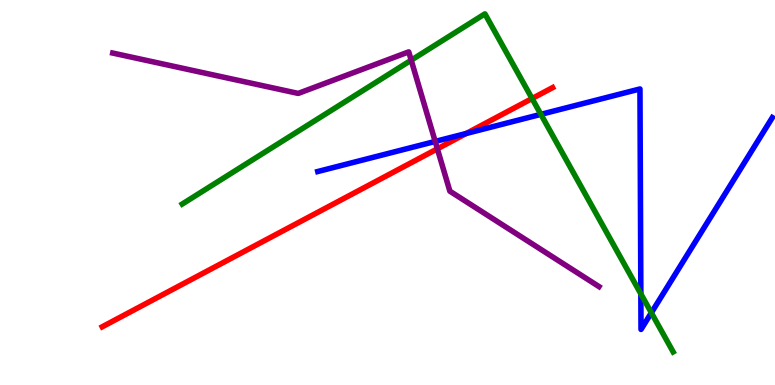[{'lines': ['blue', 'red'], 'intersections': [{'x': 6.02, 'y': 6.53}]}, {'lines': ['green', 'red'], 'intersections': [{'x': 6.87, 'y': 7.44}]}, {'lines': ['purple', 'red'], 'intersections': [{'x': 5.64, 'y': 6.13}]}, {'lines': ['blue', 'green'], 'intersections': [{'x': 6.98, 'y': 7.03}, {'x': 8.27, 'y': 2.37}, {'x': 8.4, 'y': 1.88}]}, {'lines': ['blue', 'purple'], 'intersections': [{'x': 5.62, 'y': 6.33}]}, {'lines': ['green', 'purple'], 'intersections': [{'x': 5.31, 'y': 8.44}]}]